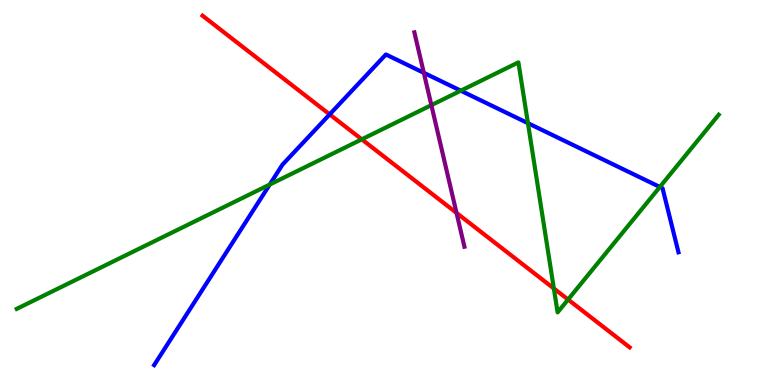[{'lines': ['blue', 'red'], 'intersections': [{'x': 4.25, 'y': 7.03}]}, {'lines': ['green', 'red'], 'intersections': [{'x': 4.67, 'y': 6.38}, {'x': 7.15, 'y': 2.51}, {'x': 7.33, 'y': 2.22}]}, {'lines': ['purple', 'red'], 'intersections': [{'x': 5.89, 'y': 4.47}]}, {'lines': ['blue', 'green'], 'intersections': [{'x': 3.48, 'y': 5.21}, {'x': 5.95, 'y': 7.64}, {'x': 6.81, 'y': 6.8}, {'x': 8.51, 'y': 5.14}]}, {'lines': ['blue', 'purple'], 'intersections': [{'x': 5.47, 'y': 8.11}]}, {'lines': ['green', 'purple'], 'intersections': [{'x': 5.57, 'y': 7.27}]}]